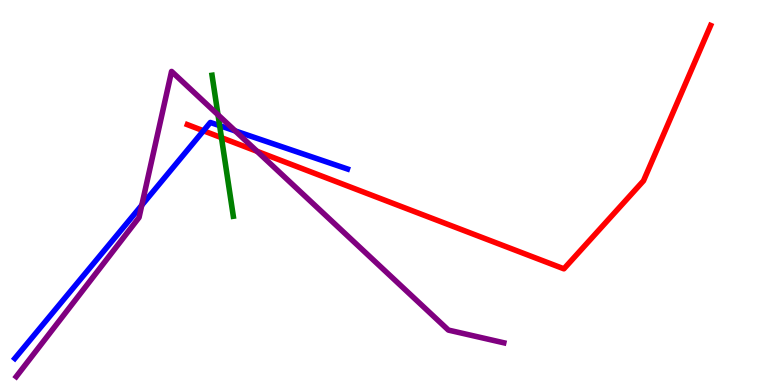[{'lines': ['blue', 'red'], 'intersections': [{'x': 2.63, 'y': 6.6}]}, {'lines': ['green', 'red'], 'intersections': [{'x': 2.86, 'y': 6.42}]}, {'lines': ['purple', 'red'], 'intersections': [{'x': 3.32, 'y': 6.07}]}, {'lines': ['blue', 'green'], 'intersections': [{'x': 2.83, 'y': 6.74}]}, {'lines': ['blue', 'purple'], 'intersections': [{'x': 1.83, 'y': 4.67}, {'x': 3.04, 'y': 6.6}]}, {'lines': ['green', 'purple'], 'intersections': [{'x': 2.81, 'y': 7.02}]}]